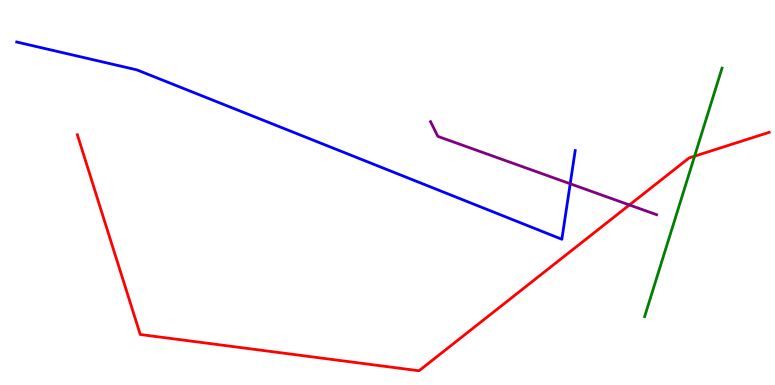[{'lines': ['blue', 'red'], 'intersections': []}, {'lines': ['green', 'red'], 'intersections': [{'x': 8.96, 'y': 5.94}]}, {'lines': ['purple', 'red'], 'intersections': [{'x': 8.12, 'y': 4.68}]}, {'lines': ['blue', 'green'], 'intersections': []}, {'lines': ['blue', 'purple'], 'intersections': [{'x': 7.36, 'y': 5.23}]}, {'lines': ['green', 'purple'], 'intersections': []}]